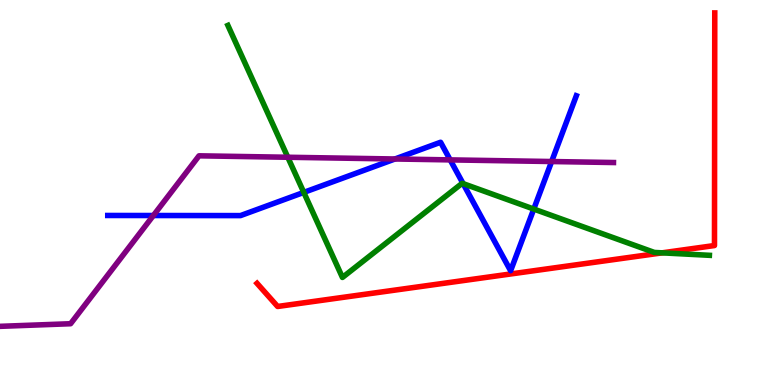[{'lines': ['blue', 'red'], 'intersections': []}, {'lines': ['green', 'red'], 'intersections': [{'x': 8.54, 'y': 3.43}]}, {'lines': ['purple', 'red'], 'intersections': []}, {'lines': ['blue', 'green'], 'intersections': [{'x': 3.92, 'y': 5.0}, {'x': 5.98, 'y': 5.23}, {'x': 6.89, 'y': 4.57}]}, {'lines': ['blue', 'purple'], 'intersections': [{'x': 1.98, 'y': 4.4}, {'x': 5.1, 'y': 5.87}, {'x': 5.81, 'y': 5.85}, {'x': 7.12, 'y': 5.8}]}, {'lines': ['green', 'purple'], 'intersections': [{'x': 3.71, 'y': 5.92}]}]